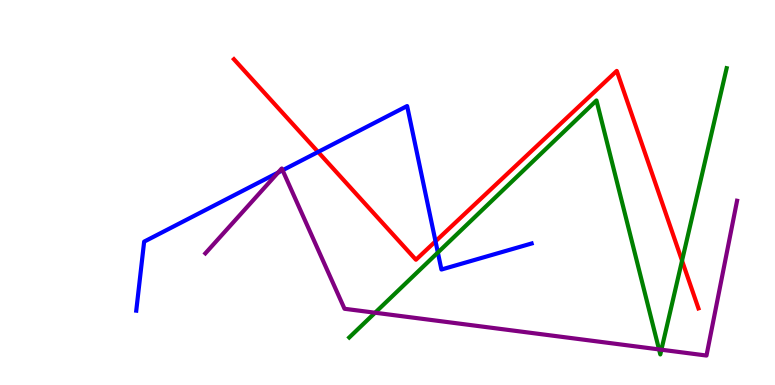[{'lines': ['blue', 'red'], 'intersections': [{'x': 4.1, 'y': 6.05}, {'x': 5.62, 'y': 3.73}]}, {'lines': ['green', 'red'], 'intersections': [{'x': 8.8, 'y': 3.23}]}, {'lines': ['purple', 'red'], 'intersections': []}, {'lines': ['blue', 'green'], 'intersections': [{'x': 5.65, 'y': 3.44}]}, {'lines': ['blue', 'purple'], 'intersections': [{'x': 3.59, 'y': 5.52}, {'x': 3.65, 'y': 5.58}]}, {'lines': ['green', 'purple'], 'intersections': [{'x': 4.84, 'y': 1.88}, {'x': 8.5, 'y': 0.924}, {'x': 8.53, 'y': 0.916}]}]